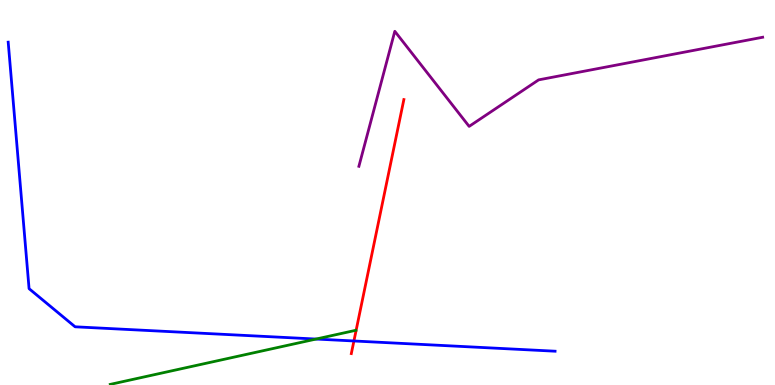[{'lines': ['blue', 'red'], 'intersections': [{'x': 4.57, 'y': 1.14}]}, {'lines': ['green', 'red'], 'intersections': []}, {'lines': ['purple', 'red'], 'intersections': []}, {'lines': ['blue', 'green'], 'intersections': [{'x': 4.08, 'y': 1.19}]}, {'lines': ['blue', 'purple'], 'intersections': []}, {'lines': ['green', 'purple'], 'intersections': []}]